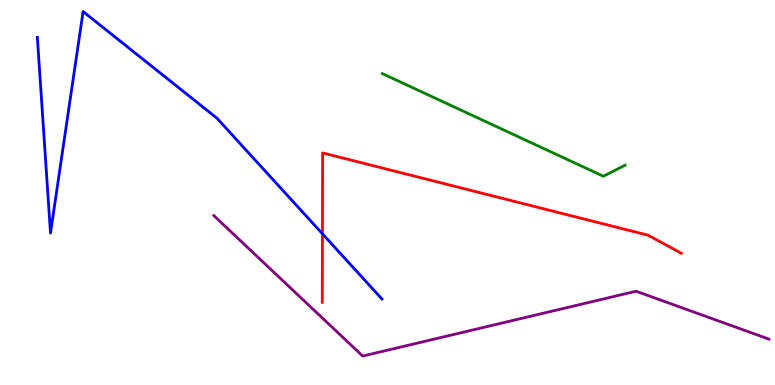[{'lines': ['blue', 'red'], 'intersections': [{'x': 4.16, 'y': 3.93}]}, {'lines': ['green', 'red'], 'intersections': []}, {'lines': ['purple', 'red'], 'intersections': []}, {'lines': ['blue', 'green'], 'intersections': []}, {'lines': ['blue', 'purple'], 'intersections': []}, {'lines': ['green', 'purple'], 'intersections': []}]